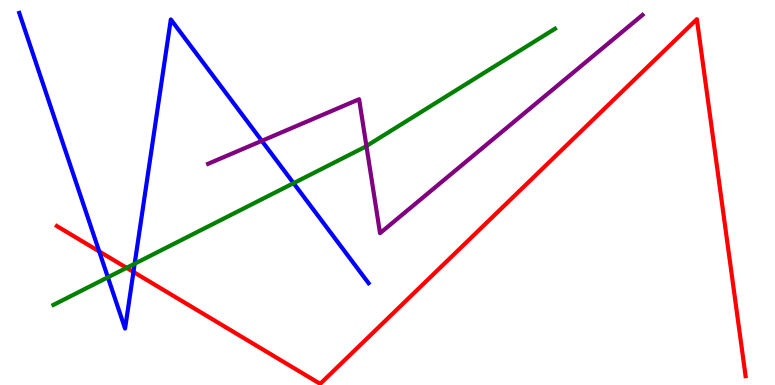[{'lines': ['blue', 'red'], 'intersections': [{'x': 1.28, 'y': 3.47}, {'x': 1.72, 'y': 2.94}]}, {'lines': ['green', 'red'], 'intersections': [{'x': 1.63, 'y': 3.04}]}, {'lines': ['purple', 'red'], 'intersections': []}, {'lines': ['blue', 'green'], 'intersections': [{'x': 1.39, 'y': 2.8}, {'x': 1.74, 'y': 3.15}, {'x': 3.79, 'y': 5.24}]}, {'lines': ['blue', 'purple'], 'intersections': [{'x': 3.38, 'y': 6.34}]}, {'lines': ['green', 'purple'], 'intersections': [{'x': 4.73, 'y': 6.21}]}]